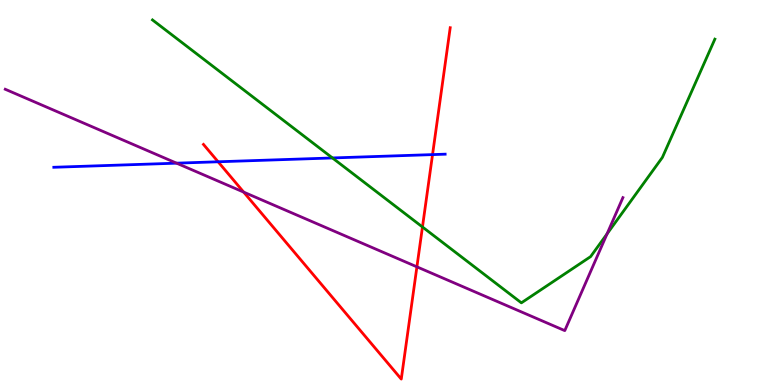[{'lines': ['blue', 'red'], 'intersections': [{'x': 2.81, 'y': 5.8}, {'x': 5.58, 'y': 5.98}]}, {'lines': ['green', 'red'], 'intersections': [{'x': 5.45, 'y': 4.1}]}, {'lines': ['purple', 'red'], 'intersections': [{'x': 3.14, 'y': 5.01}, {'x': 5.38, 'y': 3.07}]}, {'lines': ['blue', 'green'], 'intersections': [{'x': 4.29, 'y': 5.9}]}, {'lines': ['blue', 'purple'], 'intersections': [{'x': 2.28, 'y': 5.76}]}, {'lines': ['green', 'purple'], 'intersections': [{'x': 7.83, 'y': 3.92}]}]